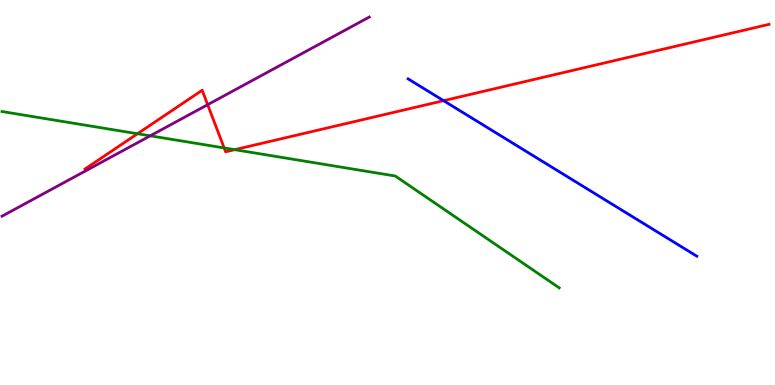[{'lines': ['blue', 'red'], 'intersections': [{'x': 5.72, 'y': 7.39}]}, {'lines': ['green', 'red'], 'intersections': [{'x': 1.77, 'y': 6.53}, {'x': 2.89, 'y': 6.16}, {'x': 3.03, 'y': 6.11}]}, {'lines': ['purple', 'red'], 'intersections': [{'x': 2.68, 'y': 7.28}]}, {'lines': ['blue', 'green'], 'intersections': []}, {'lines': ['blue', 'purple'], 'intersections': []}, {'lines': ['green', 'purple'], 'intersections': [{'x': 1.94, 'y': 6.47}]}]